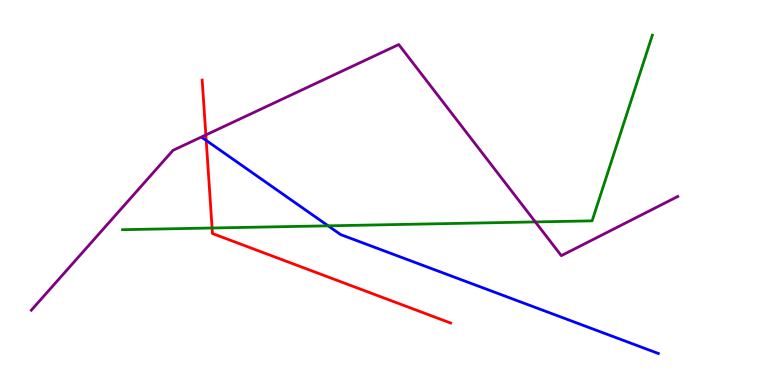[{'lines': ['blue', 'red'], 'intersections': [{'x': 2.66, 'y': 6.35}]}, {'lines': ['green', 'red'], 'intersections': [{'x': 2.74, 'y': 4.08}]}, {'lines': ['purple', 'red'], 'intersections': [{'x': 2.66, 'y': 6.49}]}, {'lines': ['blue', 'green'], 'intersections': [{'x': 4.23, 'y': 4.13}]}, {'lines': ['blue', 'purple'], 'intersections': []}, {'lines': ['green', 'purple'], 'intersections': [{'x': 6.91, 'y': 4.24}]}]